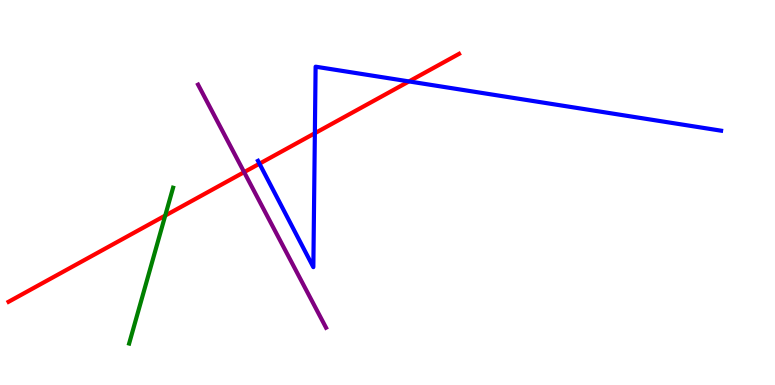[{'lines': ['blue', 'red'], 'intersections': [{'x': 3.35, 'y': 5.75}, {'x': 4.06, 'y': 6.54}, {'x': 5.28, 'y': 7.89}]}, {'lines': ['green', 'red'], 'intersections': [{'x': 2.13, 'y': 4.4}]}, {'lines': ['purple', 'red'], 'intersections': [{'x': 3.15, 'y': 5.53}]}, {'lines': ['blue', 'green'], 'intersections': []}, {'lines': ['blue', 'purple'], 'intersections': []}, {'lines': ['green', 'purple'], 'intersections': []}]